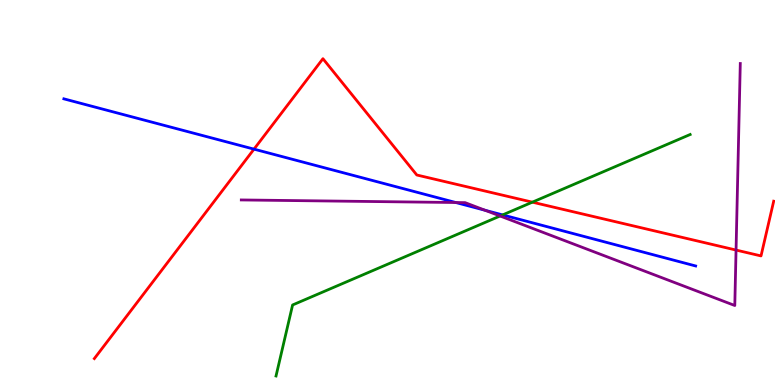[{'lines': ['blue', 'red'], 'intersections': [{'x': 3.28, 'y': 6.13}]}, {'lines': ['green', 'red'], 'intersections': [{'x': 6.87, 'y': 4.75}]}, {'lines': ['purple', 'red'], 'intersections': [{'x': 9.5, 'y': 3.51}]}, {'lines': ['blue', 'green'], 'intersections': [{'x': 6.49, 'y': 4.42}]}, {'lines': ['blue', 'purple'], 'intersections': [{'x': 5.88, 'y': 4.74}, {'x': 6.26, 'y': 4.54}]}, {'lines': ['green', 'purple'], 'intersections': [{'x': 6.45, 'y': 4.39}]}]